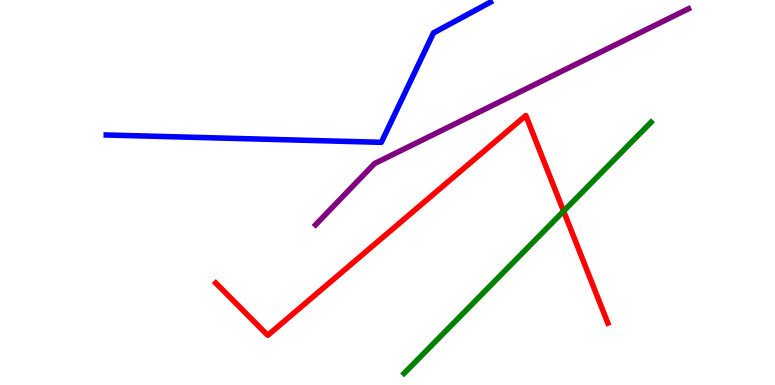[{'lines': ['blue', 'red'], 'intersections': []}, {'lines': ['green', 'red'], 'intersections': [{'x': 7.27, 'y': 4.52}]}, {'lines': ['purple', 'red'], 'intersections': []}, {'lines': ['blue', 'green'], 'intersections': []}, {'lines': ['blue', 'purple'], 'intersections': []}, {'lines': ['green', 'purple'], 'intersections': []}]